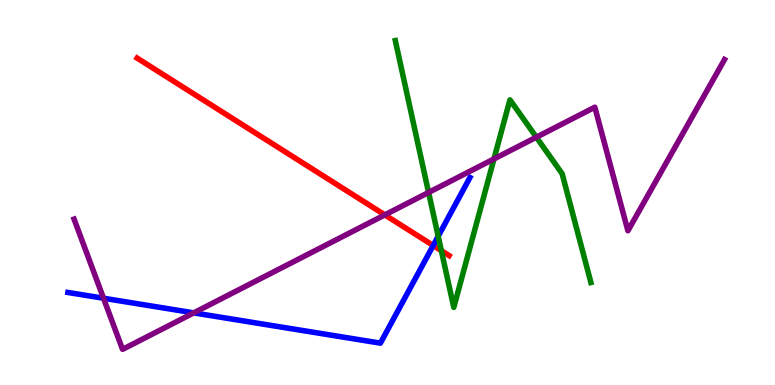[{'lines': ['blue', 'red'], 'intersections': [{'x': 5.59, 'y': 3.62}]}, {'lines': ['green', 'red'], 'intersections': [{'x': 5.69, 'y': 3.49}]}, {'lines': ['purple', 'red'], 'intersections': [{'x': 4.97, 'y': 4.42}]}, {'lines': ['blue', 'green'], 'intersections': [{'x': 5.65, 'y': 3.86}]}, {'lines': ['blue', 'purple'], 'intersections': [{'x': 1.34, 'y': 2.25}, {'x': 2.5, 'y': 1.87}]}, {'lines': ['green', 'purple'], 'intersections': [{'x': 5.53, 'y': 5.0}, {'x': 6.37, 'y': 5.87}, {'x': 6.92, 'y': 6.44}]}]